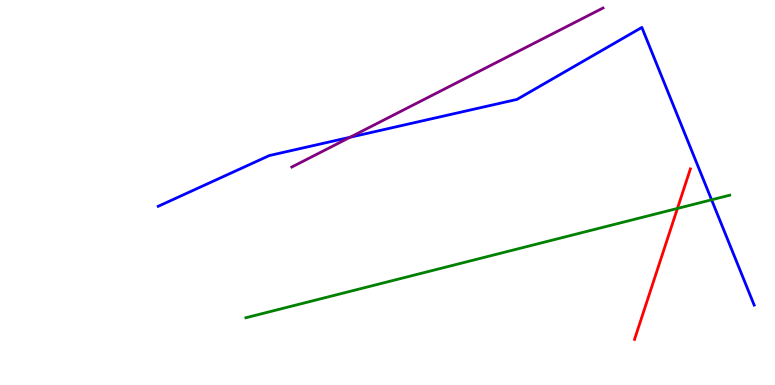[{'lines': ['blue', 'red'], 'intersections': []}, {'lines': ['green', 'red'], 'intersections': [{'x': 8.74, 'y': 4.59}]}, {'lines': ['purple', 'red'], 'intersections': []}, {'lines': ['blue', 'green'], 'intersections': [{'x': 9.18, 'y': 4.81}]}, {'lines': ['blue', 'purple'], 'intersections': [{'x': 4.52, 'y': 6.44}]}, {'lines': ['green', 'purple'], 'intersections': []}]